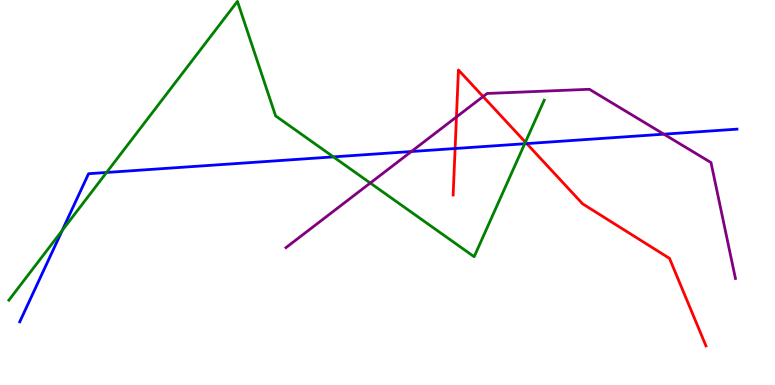[{'lines': ['blue', 'red'], 'intersections': [{'x': 5.87, 'y': 6.14}, {'x': 6.8, 'y': 6.27}]}, {'lines': ['green', 'red'], 'intersections': [{'x': 6.78, 'y': 6.31}]}, {'lines': ['purple', 'red'], 'intersections': [{'x': 5.89, 'y': 6.96}, {'x': 6.23, 'y': 7.49}]}, {'lines': ['blue', 'green'], 'intersections': [{'x': 0.802, 'y': 4.01}, {'x': 1.38, 'y': 5.52}, {'x': 4.3, 'y': 5.93}, {'x': 6.77, 'y': 6.27}]}, {'lines': ['blue', 'purple'], 'intersections': [{'x': 5.31, 'y': 6.06}, {'x': 8.57, 'y': 6.51}]}, {'lines': ['green', 'purple'], 'intersections': [{'x': 4.78, 'y': 5.25}]}]